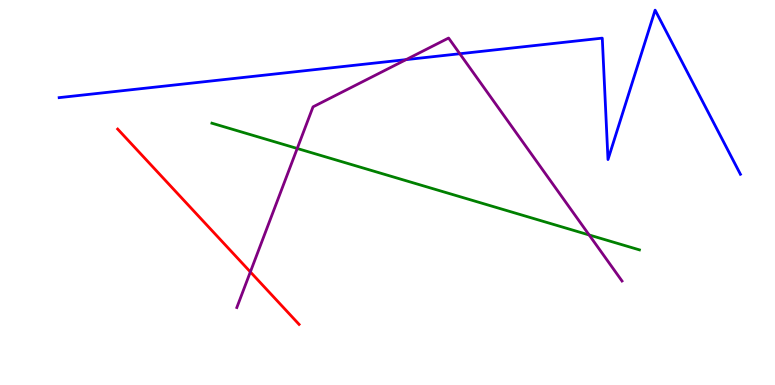[{'lines': ['blue', 'red'], 'intersections': []}, {'lines': ['green', 'red'], 'intersections': []}, {'lines': ['purple', 'red'], 'intersections': [{'x': 3.23, 'y': 2.94}]}, {'lines': ['blue', 'green'], 'intersections': []}, {'lines': ['blue', 'purple'], 'intersections': [{'x': 5.24, 'y': 8.45}, {'x': 5.93, 'y': 8.6}]}, {'lines': ['green', 'purple'], 'intersections': [{'x': 3.84, 'y': 6.14}, {'x': 7.6, 'y': 3.9}]}]